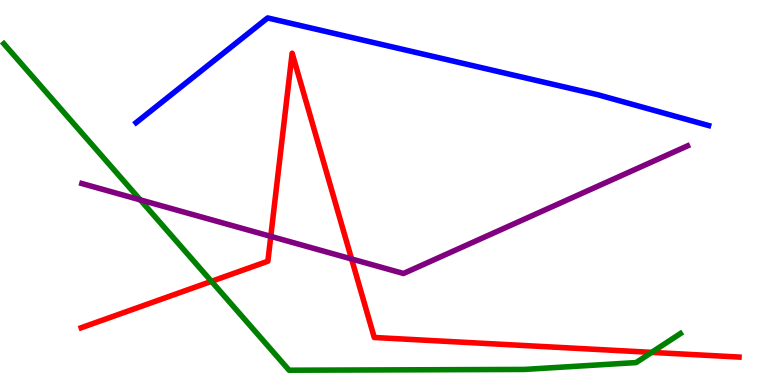[{'lines': ['blue', 'red'], 'intersections': []}, {'lines': ['green', 'red'], 'intersections': [{'x': 2.73, 'y': 2.69}, {'x': 8.41, 'y': 0.847}]}, {'lines': ['purple', 'red'], 'intersections': [{'x': 3.49, 'y': 3.86}, {'x': 4.54, 'y': 3.27}]}, {'lines': ['blue', 'green'], 'intersections': []}, {'lines': ['blue', 'purple'], 'intersections': []}, {'lines': ['green', 'purple'], 'intersections': [{'x': 1.81, 'y': 4.81}]}]